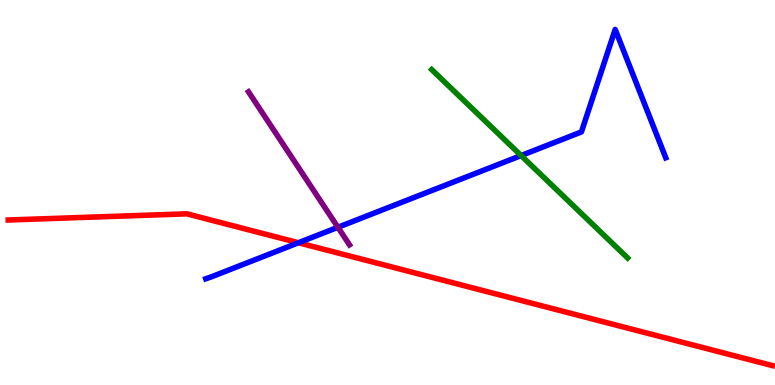[{'lines': ['blue', 'red'], 'intersections': [{'x': 3.85, 'y': 3.69}]}, {'lines': ['green', 'red'], 'intersections': []}, {'lines': ['purple', 'red'], 'intersections': []}, {'lines': ['blue', 'green'], 'intersections': [{'x': 6.72, 'y': 5.96}]}, {'lines': ['blue', 'purple'], 'intersections': [{'x': 4.36, 'y': 4.1}]}, {'lines': ['green', 'purple'], 'intersections': []}]